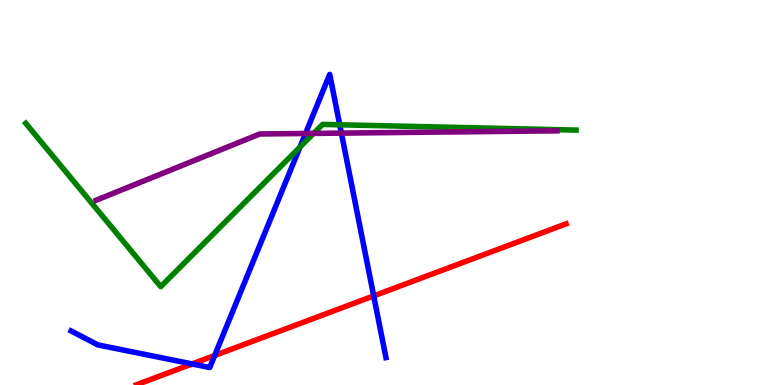[{'lines': ['blue', 'red'], 'intersections': [{'x': 2.48, 'y': 0.547}, {'x': 2.77, 'y': 0.767}, {'x': 4.82, 'y': 2.31}]}, {'lines': ['green', 'red'], 'intersections': []}, {'lines': ['purple', 'red'], 'intersections': []}, {'lines': ['blue', 'green'], 'intersections': [{'x': 3.87, 'y': 6.18}, {'x': 4.38, 'y': 6.76}]}, {'lines': ['blue', 'purple'], 'intersections': [{'x': 3.94, 'y': 6.53}, {'x': 4.4, 'y': 6.54}]}, {'lines': ['green', 'purple'], 'intersections': [{'x': 4.05, 'y': 6.53}]}]